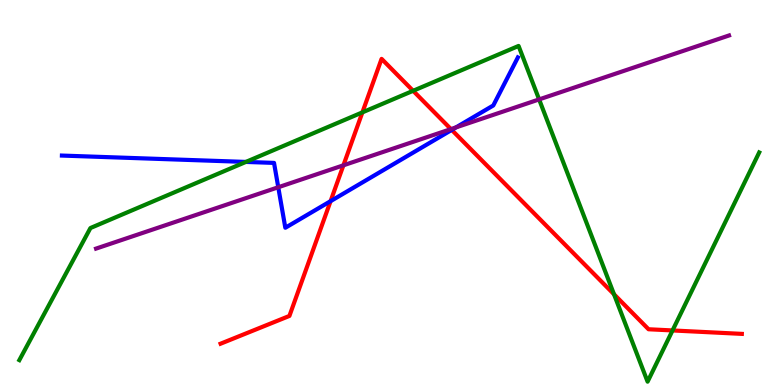[{'lines': ['blue', 'red'], 'intersections': [{'x': 4.27, 'y': 4.78}, {'x': 5.83, 'y': 6.63}]}, {'lines': ['green', 'red'], 'intersections': [{'x': 4.68, 'y': 7.08}, {'x': 5.33, 'y': 7.64}, {'x': 7.92, 'y': 2.36}, {'x': 8.68, 'y': 1.42}]}, {'lines': ['purple', 'red'], 'intersections': [{'x': 4.43, 'y': 5.71}, {'x': 5.82, 'y': 6.65}]}, {'lines': ['blue', 'green'], 'intersections': [{'x': 3.17, 'y': 5.79}]}, {'lines': ['blue', 'purple'], 'intersections': [{'x': 3.59, 'y': 5.14}, {'x': 5.88, 'y': 6.69}]}, {'lines': ['green', 'purple'], 'intersections': [{'x': 6.96, 'y': 7.42}]}]